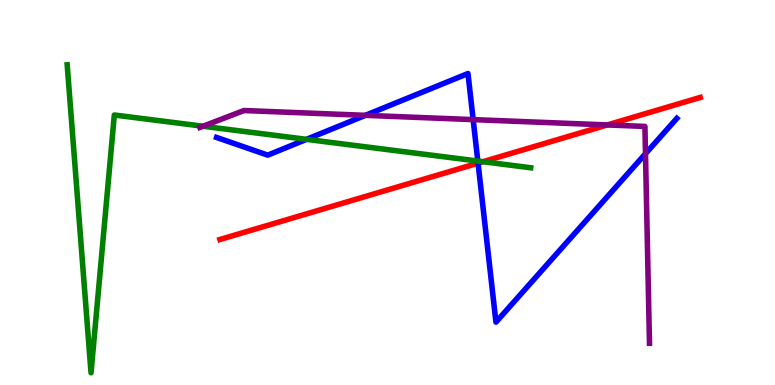[{'lines': ['blue', 'red'], 'intersections': [{'x': 6.17, 'y': 5.76}]}, {'lines': ['green', 'red'], 'intersections': [{'x': 6.23, 'y': 5.8}]}, {'lines': ['purple', 'red'], 'intersections': [{'x': 7.84, 'y': 6.75}]}, {'lines': ['blue', 'green'], 'intersections': [{'x': 3.95, 'y': 6.38}, {'x': 6.17, 'y': 5.82}]}, {'lines': ['blue', 'purple'], 'intersections': [{'x': 4.71, 'y': 7.0}, {'x': 6.11, 'y': 6.89}, {'x': 8.33, 'y': 6.01}]}, {'lines': ['green', 'purple'], 'intersections': [{'x': 2.62, 'y': 6.72}]}]